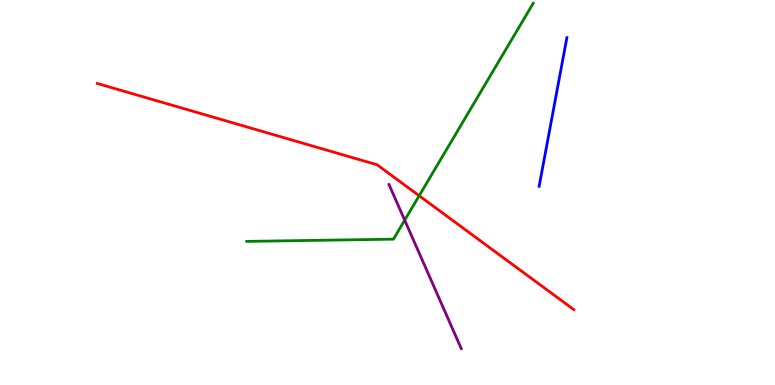[{'lines': ['blue', 'red'], 'intersections': []}, {'lines': ['green', 'red'], 'intersections': [{'x': 5.41, 'y': 4.92}]}, {'lines': ['purple', 'red'], 'intersections': []}, {'lines': ['blue', 'green'], 'intersections': []}, {'lines': ['blue', 'purple'], 'intersections': []}, {'lines': ['green', 'purple'], 'intersections': [{'x': 5.22, 'y': 4.28}]}]